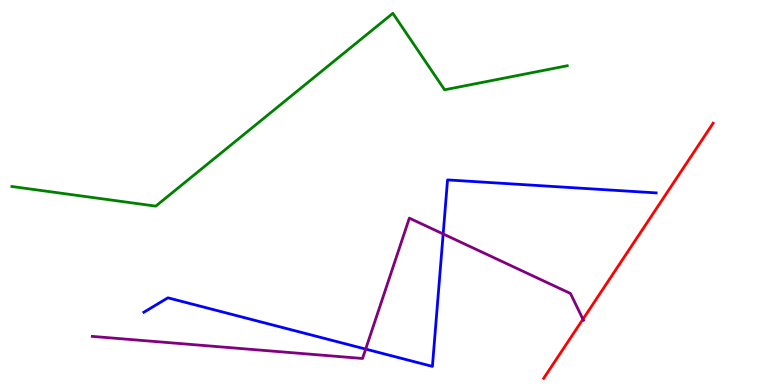[{'lines': ['blue', 'red'], 'intersections': []}, {'lines': ['green', 'red'], 'intersections': []}, {'lines': ['purple', 'red'], 'intersections': [{'x': 7.52, 'y': 1.71}]}, {'lines': ['blue', 'green'], 'intersections': []}, {'lines': ['blue', 'purple'], 'intersections': [{'x': 4.72, 'y': 0.933}, {'x': 5.72, 'y': 3.92}]}, {'lines': ['green', 'purple'], 'intersections': []}]